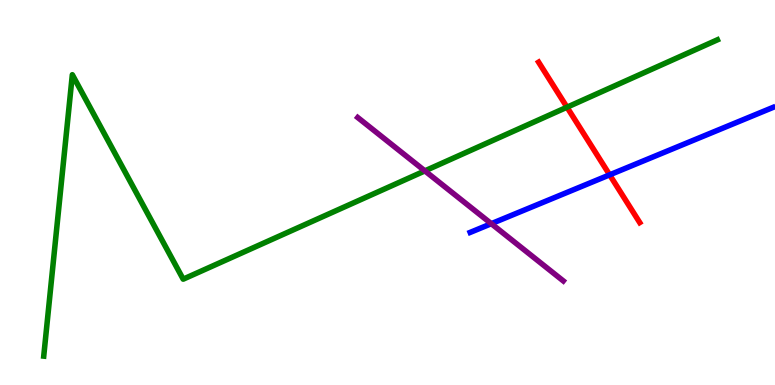[{'lines': ['blue', 'red'], 'intersections': [{'x': 7.87, 'y': 5.46}]}, {'lines': ['green', 'red'], 'intersections': [{'x': 7.32, 'y': 7.22}]}, {'lines': ['purple', 'red'], 'intersections': []}, {'lines': ['blue', 'green'], 'intersections': []}, {'lines': ['blue', 'purple'], 'intersections': [{'x': 6.34, 'y': 4.19}]}, {'lines': ['green', 'purple'], 'intersections': [{'x': 5.48, 'y': 5.56}]}]